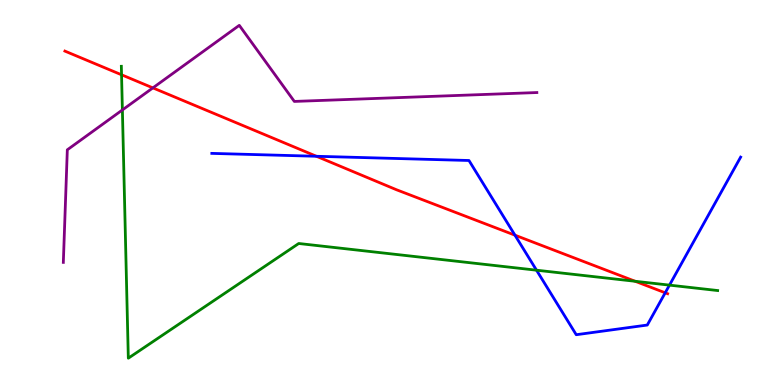[{'lines': ['blue', 'red'], 'intersections': [{'x': 4.08, 'y': 5.94}, {'x': 6.64, 'y': 3.89}, {'x': 8.58, 'y': 2.39}]}, {'lines': ['green', 'red'], 'intersections': [{'x': 1.57, 'y': 8.06}, {'x': 8.2, 'y': 2.69}]}, {'lines': ['purple', 'red'], 'intersections': [{'x': 1.97, 'y': 7.72}]}, {'lines': ['blue', 'green'], 'intersections': [{'x': 6.92, 'y': 2.98}, {'x': 8.64, 'y': 2.59}]}, {'lines': ['blue', 'purple'], 'intersections': []}, {'lines': ['green', 'purple'], 'intersections': [{'x': 1.58, 'y': 7.14}]}]